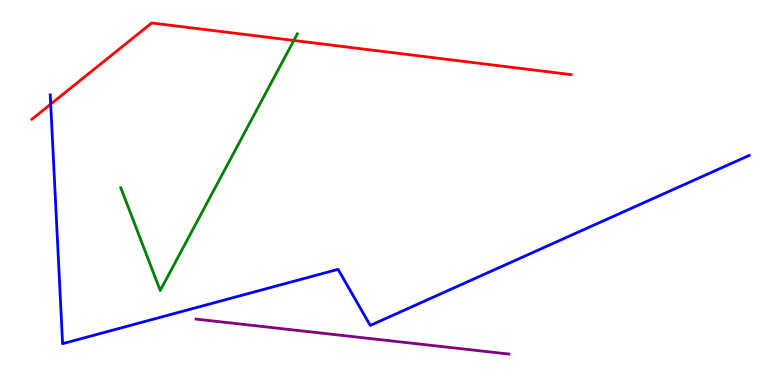[{'lines': ['blue', 'red'], 'intersections': [{'x': 0.654, 'y': 7.3}]}, {'lines': ['green', 'red'], 'intersections': [{'x': 3.79, 'y': 8.95}]}, {'lines': ['purple', 'red'], 'intersections': []}, {'lines': ['blue', 'green'], 'intersections': []}, {'lines': ['blue', 'purple'], 'intersections': []}, {'lines': ['green', 'purple'], 'intersections': []}]